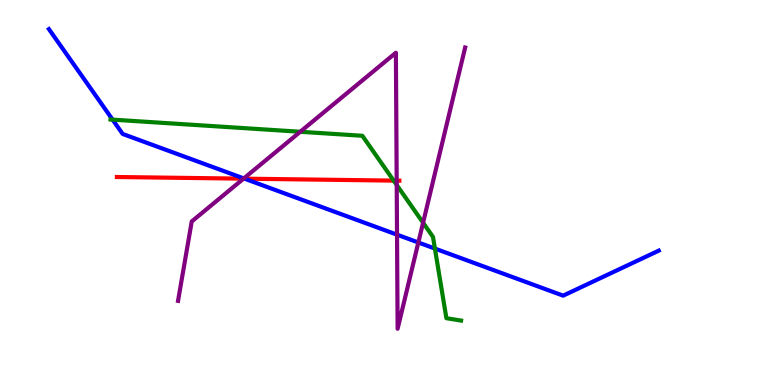[{'lines': ['blue', 'red'], 'intersections': [{'x': 3.15, 'y': 5.36}]}, {'lines': ['green', 'red'], 'intersections': [{'x': 5.08, 'y': 5.31}]}, {'lines': ['purple', 'red'], 'intersections': [{'x': 3.14, 'y': 5.36}, {'x': 5.12, 'y': 5.31}]}, {'lines': ['blue', 'green'], 'intersections': [{'x': 1.45, 'y': 6.89}, {'x': 5.61, 'y': 3.54}]}, {'lines': ['blue', 'purple'], 'intersections': [{'x': 3.15, 'y': 5.37}, {'x': 5.12, 'y': 3.9}, {'x': 5.4, 'y': 3.7}]}, {'lines': ['green', 'purple'], 'intersections': [{'x': 3.87, 'y': 6.58}, {'x': 5.12, 'y': 5.2}, {'x': 5.46, 'y': 4.21}]}]